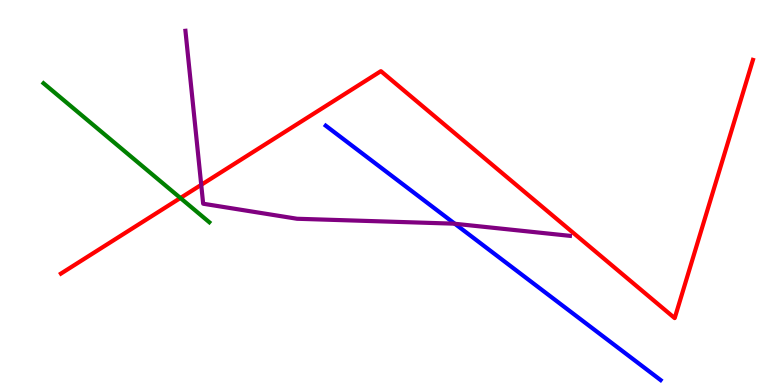[{'lines': ['blue', 'red'], 'intersections': []}, {'lines': ['green', 'red'], 'intersections': [{'x': 2.33, 'y': 4.86}]}, {'lines': ['purple', 'red'], 'intersections': [{'x': 2.6, 'y': 5.2}]}, {'lines': ['blue', 'green'], 'intersections': []}, {'lines': ['blue', 'purple'], 'intersections': [{'x': 5.87, 'y': 4.19}]}, {'lines': ['green', 'purple'], 'intersections': []}]